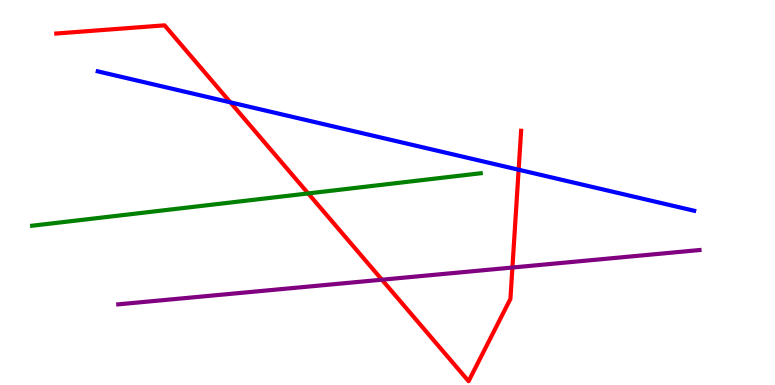[{'lines': ['blue', 'red'], 'intersections': [{'x': 2.97, 'y': 7.34}, {'x': 6.69, 'y': 5.59}]}, {'lines': ['green', 'red'], 'intersections': [{'x': 3.98, 'y': 4.98}]}, {'lines': ['purple', 'red'], 'intersections': [{'x': 4.93, 'y': 2.73}, {'x': 6.61, 'y': 3.05}]}, {'lines': ['blue', 'green'], 'intersections': []}, {'lines': ['blue', 'purple'], 'intersections': []}, {'lines': ['green', 'purple'], 'intersections': []}]